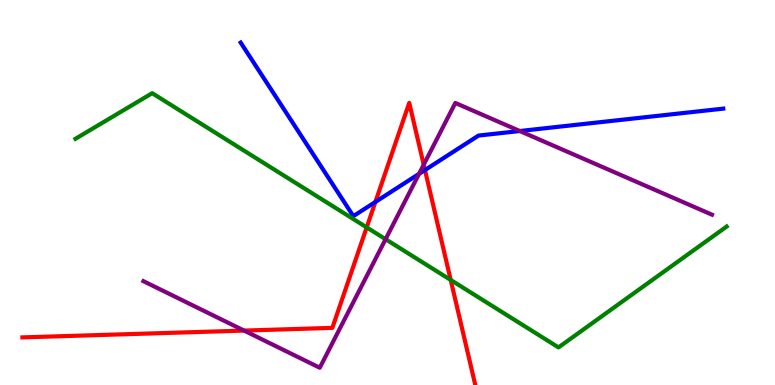[{'lines': ['blue', 'red'], 'intersections': [{'x': 4.84, 'y': 4.75}, {'x': 5.48, 'y': 5.58}]}, {'lines': ['green', 'red'], 'intersections': [{'x': 4.73, 'y': 4.09}, {'x': 5.82, 'y': 2.73}]}, {'lines': ['purple', 'red'], 'intersections': [{'x': 3.15, 'y': 1.41}, {'x': 5.47, 'y': 5.72}]}, {'lines': ['blue', 'green'], 'intersections': []}, {'lines': ['blue', 'purple'], 'intersections': [{'x': 5.41, 'y': 5.48}, {'x': 6.71, 'y': 6.6}]}, {'lines': ['green', 'purple'], 'intersections': [{'x': 4.98, 'y': 3.79}]}]